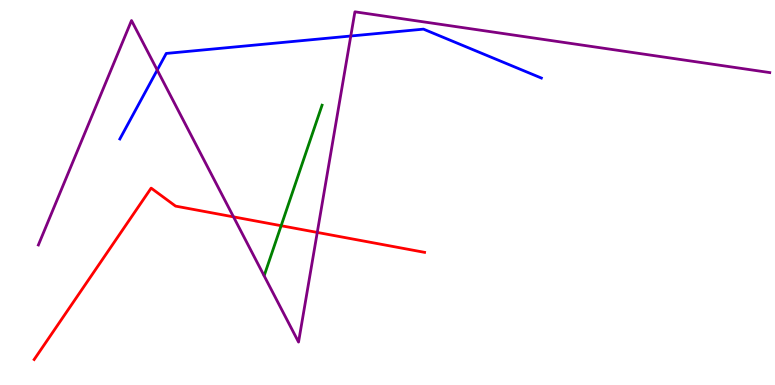[{'lines': ['blue', 'red'], 'intersections': []}, {'lines': ['green', 'red'], 'intersections': [{'x': 3.63, 'y': 4.14}]}, {'lines': ['purple', 'red'], 'intersections': [{'x': 3.01, 'y': 4.37}, {'x': 4.09, 'y': 3.96}]}, {'lines': ['blue', 'green'], 'intersections': []}, {'lines': ['blue', 'purple'], 'intersections': [{'x': 2.03, 'y': 8.18}, {'x': 4.53, 'y': 9.06}]}, {'lines': ['green', 'purple'], 'intersections': []}]